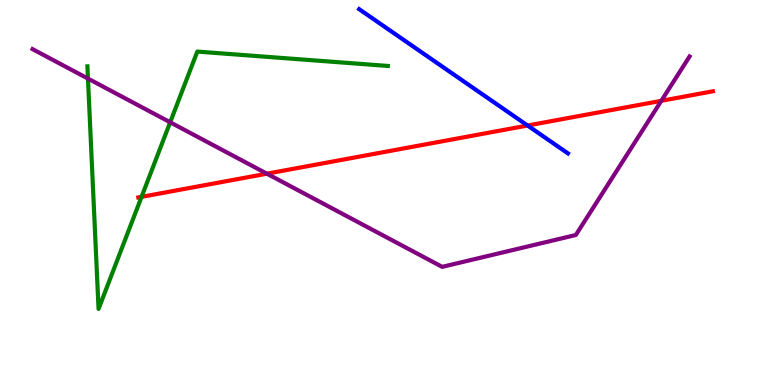[{'lines': ['blue', 'red'], 'intersections': [{'x': 6.81, 'y': 6.74}]}, {'lines': ['green', 'red'], 'intersections': [{'x': 1.83, 'y': 4.89}]}, {'lines': ['purple', 'red'], 'intersections': [{'x': 3.44, 'y': 5.49}, {'x': 8.53, 'y': 7.38}]}, {'lines': ['blue', 'green'], 'intersections': []}, {'lines': ['blue', 'purple'], 'intersections': []}, {'lines': ['green', 'purple'], 'intersections': [{'x': 1.13, 'y': 7.96}, {'x': 2.2, 'y': 6.82}]}]